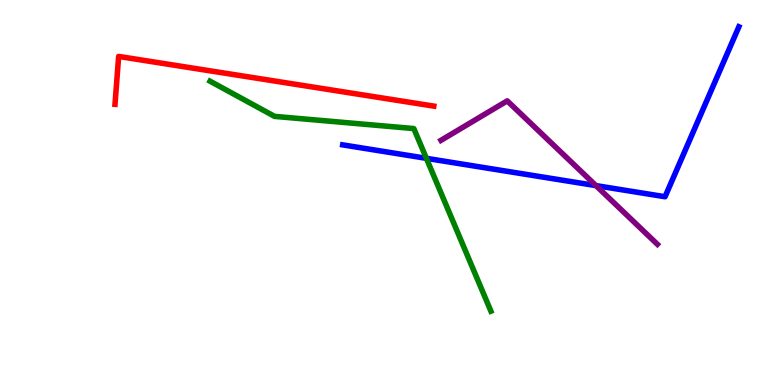[{'lines': ['blue', 'red'], 'intersections': []}, {'lines': ['green', 'red'], 'intersections': []}, {'lines': ['purple', 'red'], 'intersections': []}, {'lines': ['blue', 'green'], 'intersections': [{'x': 5.5, 'y': 5.89}]}, {'lines': ['blue', 'purple'], 'intersections': [{'x': 7.69, 'y': 5.18}]}, {'lines': ['green', 'purple'], 'intersections': []}]